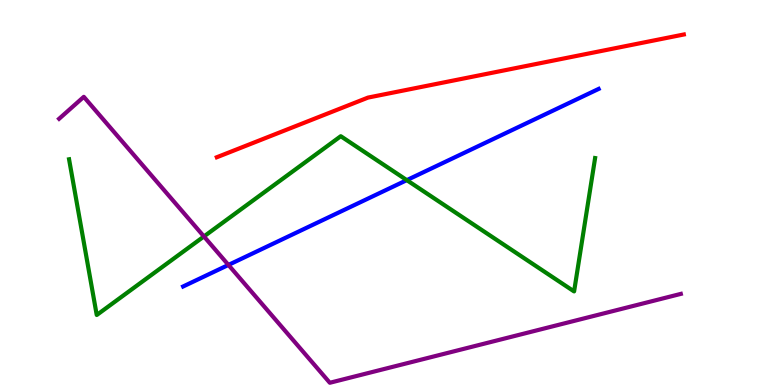[{'lines': ['blue', 'red'], 'intersections': []}, {'lines': ['green', 'red'], 'intersections': []}, {'lines': ['purple', 'red'], 'intersections': []}, {'lines': ['blue', 'green'], 'intersections': [{'x': 5.25, 'y': 5.32}]}, {'lines': ['blue', 'purple'], 'intersections': [{'x': 2.95, 'y': 3.12}]}, {'lines': ['green', 'purple'], 'intersections': [{'x': 2.63, 'y': 3.86}]}]